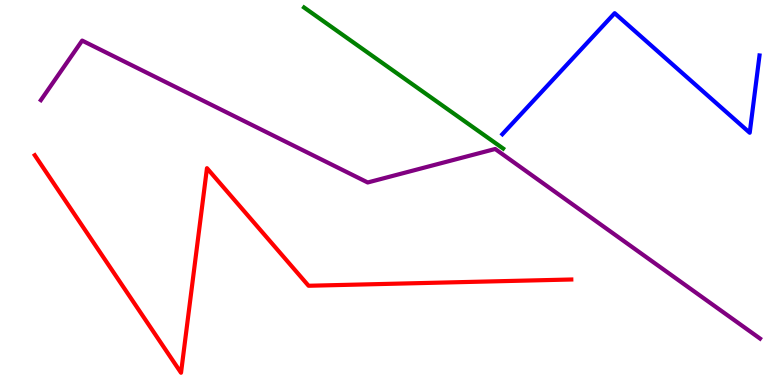[{'lines': ['blue', 'red'], 'intersections': []}, {'lines': ['green', 'red'], 'intersections': []}, {'lines': ['purple', 'red'], 'intersections': []}, {'lines': ['blue', 'green'], 'intersections': []}, {'lines': ['blue', 'purple'], 'intersections': []}, {'lines': ['green', 'purple'], 'intersections': []}]